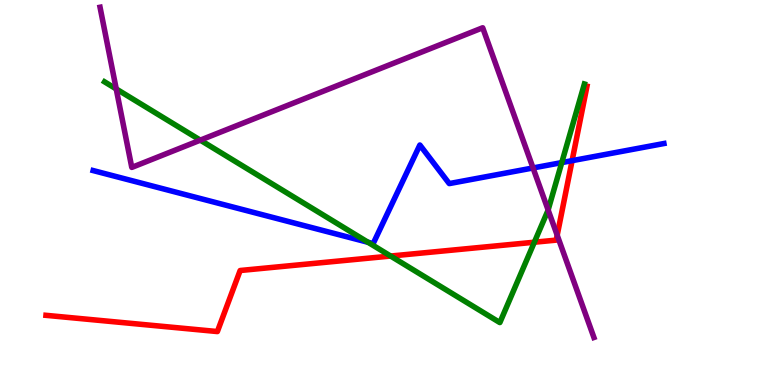[{'lines': ['blue', 'red'], 'intersections': [{'x': 7.38, 'y': 5.83}]}, {'lines': ['green', 'red'], 'intersections': [{'x': 5.04, 'y': 3.35}, {'x': 6.89, 'y': 3.71}]}, {'lines': ['purple', 'red'], 'intersections': [{'x': 7.19, 'y': 3.89}]}, {'lines': ['blue', 'green'], 'intersections': [{'x': 4.75, 'y': 3.71}, {'x': 7.25, 'y': 5.78}]}, {'lines': ['blue', 'purple'], 'intersections': [{'x': 6.88, 'y': 5.64}]}, {'lines': ['green', 'purple'], 'intersections': [{'x': 1.5, 'y': 7.69}, {'x': 2.58, 'y': 6.36}, {'x': 7.07, 'y': 4.55}]}]